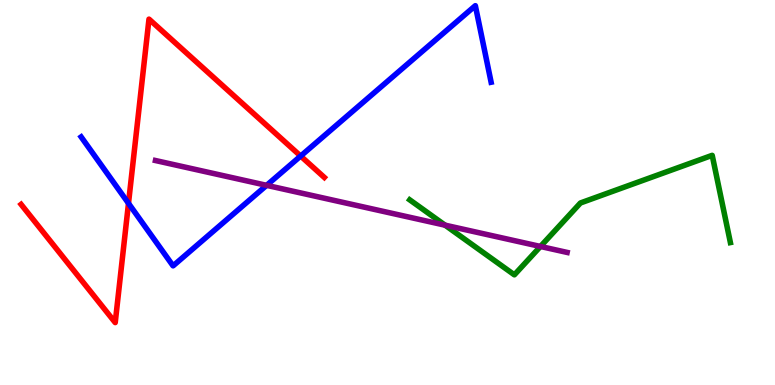[{'lines': ['blue', 'red'], 'intersections': [{'x': 1.66, 'y': 4.72}, {'x': 3.88, 'y': 5.95}]}, {'lines': ['green', 'red'], 'intersections': []}, {'lines': ['purple', 'red'], 'intersections': []}, {'lines': ['blue', 'green'], 'intersections': []}, {'lines': ['blue', 'purple'], 'intersections': [{'x': 3.44, 'y': 5.19}]}, {'lines': ['green', 'purple'], 'intersections': [{'x': 5.74, 'y': 4.15}, {'x': 6.97, 'y': 3.6}]}]